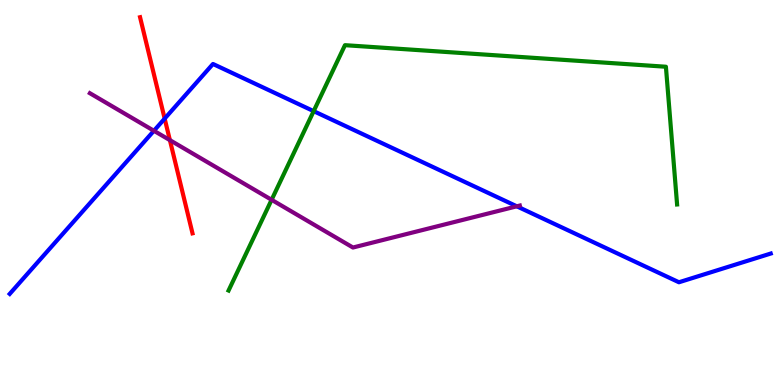[{'lines': ['blue', 'red'], 'intersections': [{'x': 2.12, 'y': 6.92}]}, {'lines': ['green', 'red'], 'intersections': []}, {'lines': ['purple', 'red'], 'intersections': [{'x': 2.19, 'y': 6.36}]}, {'lines': ['blue', 'green'], 'intersections': [{'x': 4.05, 'y': 7.11}]}, {'lines': ['blue', 'purple'], 'intersections': [{'x': 1.99, 'y': 6.6}, {'x': 6.67, 'y': 4.64}]}, {'lines': ['green', 'purple'], 'intersections': [{'x': 3.5, 'y': 4.81}]}]